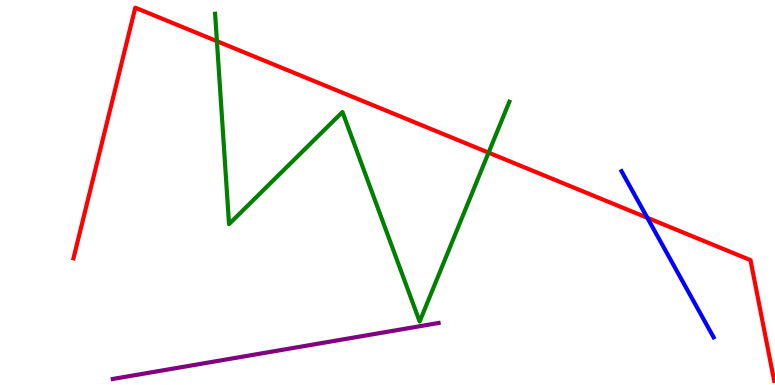[{'lines': ['blue', 'red'], 'intersections': [{'x': 8.35, 'y': 4.34}]}, {'lines': ['green', 'red'], 'intersections': [{'x': 2.8, 'y': 8.93}, {'x': 6.3, 'y': 6.04}]}, {'lines': ['purple', 'red'], 'intersections': []}, {'lines': ['blue', 'green'], 'intersections': []}, {'lines': ['blue', 'purple'], 'intersections': []}, {'lines': ['green', 'purple'], 'intersections': []}]